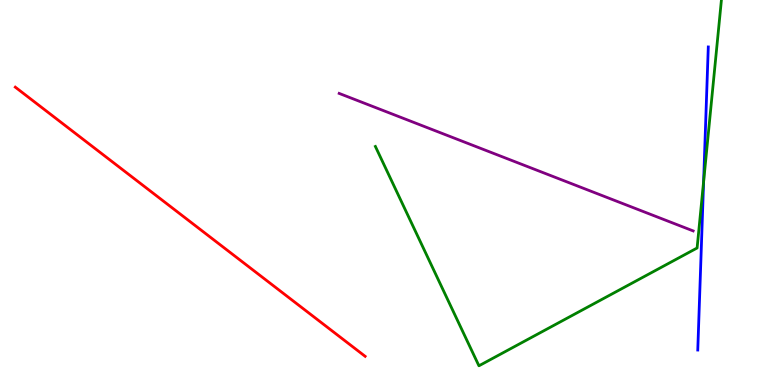[{'lines': ['blue', 'red'], 'intersections': []}, {'lines': ['green', 'red'], 'intersections': []}, {'lines': ['purple', 'red'], 'intersections': []}, {'lines': ['blue', 'green'], 'intersections': [{'x': 9.08, 'y': 5.29}]}, {'lines': ['blue', 'purple'], 'intersections': []}, {'lines': ['green', 'purple'], 'intersections': []}]